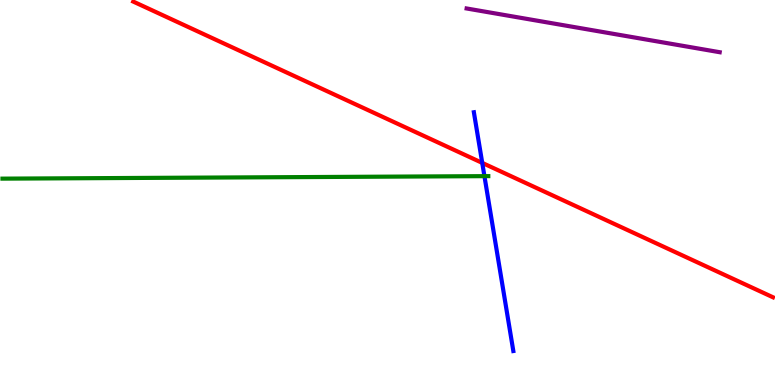[{'lines': ['blue', 'red'], 'intersections': [{'x': 6.22, 'y': 5.77}]}, {'lines': ['green', 'red'], 'intersections': []}, {'lines': ['purple', 'red'], 'intersections': []}, {'lines': ['blue', 'green'], 'intersections': [{'x': 6.25, 'y': 5.42}]}, {'lines': ['blue', 'purple'], 'intersections': []}, {'lines': ['green', 'purple'], 'intersections': []}]